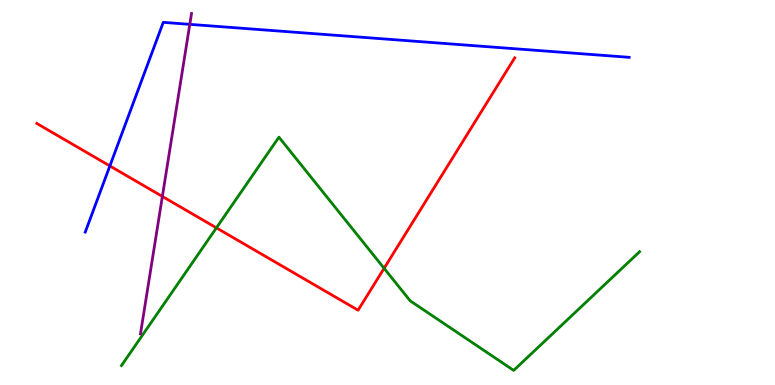[{'lines': ['blue', 'red'], 'intersections': [{'x': 1.42, 'y': 5.69}]}, {'lines': ['green', 'red'], 'intersections': [{'x': 2.79, 'y': 4.08}, {'x': 4.96, 'y': 3.03}]}, {'lines': ['purple', 'red'], 'intersections': [{'x': 2.1, 'y': 4.9}]}, {'lines': ['blue', 'green'], 'intersections': []}, {'lines': ['blue', 'purple'], 'intersections': [{'x': 2.45, 'y': 9.37}]}, {'lines': ['green', 'purple'], 'intersections': []}]